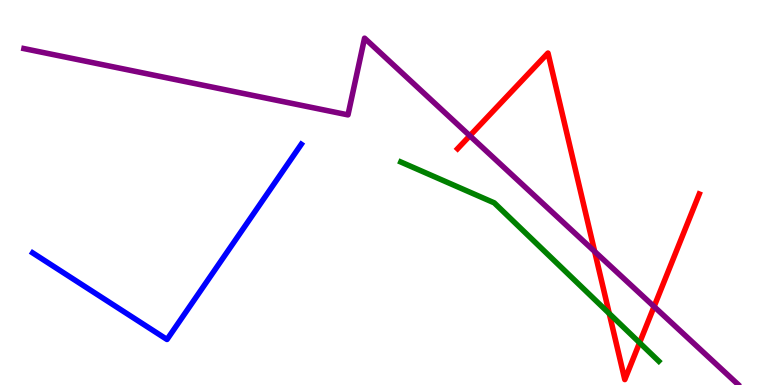[{'lines': ['blue', 'red'], 'intersections': []}, {'lines': ['green', 'red'], 'intersections': [{'x': 7.86, 'y': 1.86}, {'x': 8.25, 'y': 1.1}]}, {'lines': ['purple', 'red'], 'intersections': [{'x': 6.06, 'y': 6.47}, {'x': 7.67, 'y': 3.47}, {'x': 8.44, 'y': 2.04}]}, {'lines': ['blue', 'green'], 'intersections': []}, {'lines': ['blue', 'purple'], 'intersections': []}, {'lines': ['green', 'purple'], 'intersections': []}]